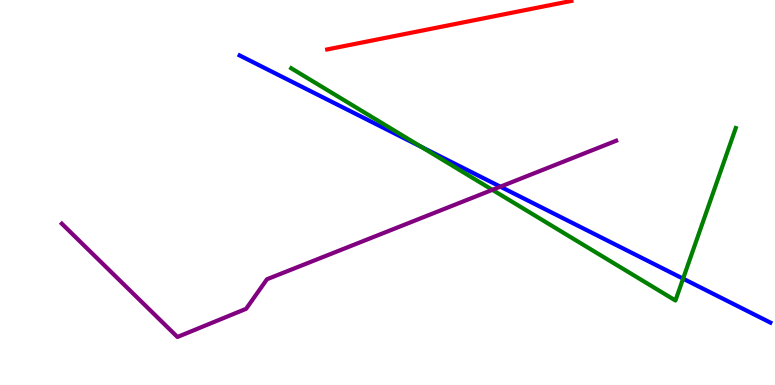[{'lines': ['blue', 'red'], 'intersections': []}, {'lines': ['green', 'red'], 'intersections': []}, {'lines': ['purple', 'red'], 'intersections': []}, {'lines': ['blue', 'green'], 'intersections': [{'x': 5.44, 'y': 6.19}, {'x': 8.81, 'y': 2.76}]}, {'lines': ['blue', 'purple'], 'intersections': [{'x': 6.46, 'y': 5.15}]}, {'lines': ['green', 'purple'], 'intersections': [{'x': 6.35, 'y': 5.07}]}]